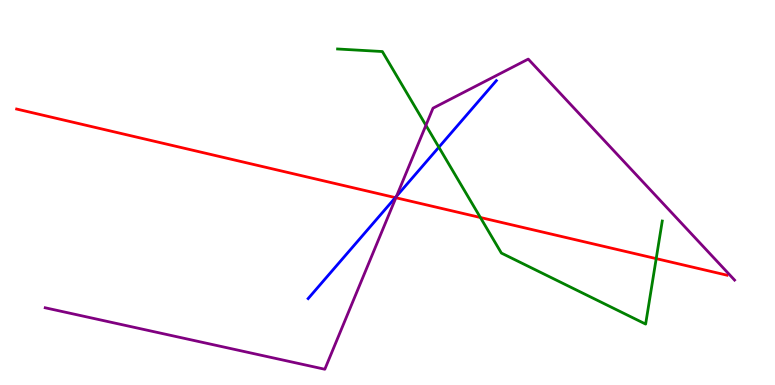[{'lines': ['blue', 'red'], 'intersections': [{'x': 5.1, 'y': 4.87}]}, {'lines': ['green', 'red'], 'intersections': [{'x': 6.2, 'y': 4.35}, {'x': 8.47, 'y': 3.28}]}, {'lines': ['purple', 'red'], 'intersections': [{'x': 5.11, 'y': 4.86}]}, {'lines': ['blue', 'green'], 'intersections': [{'x': 5.66, 'y': 6.18}]}, {'lines': ['blue', 'purple'], 'intersections': [{'x': 5.12, 'y': 4.9}]}, {'lines': ['green', 'purple'], 'intersections': [{'x': 5.5, 'y': 6.75}]}]